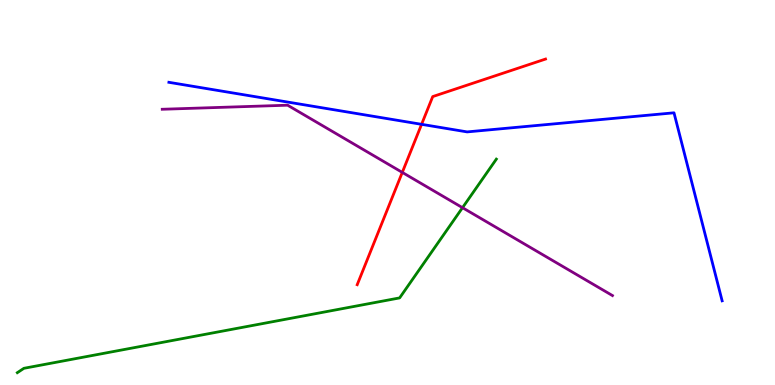[{'lines': ['blue', 'red'], 'intersections': [{'x': 5.44, 'y': 6.77}]}, {'lines': ['green', 'red'], 'intersections': []}, {'lines': ['purple', 'red'], 'intersections': [{'x': 5.19, 'y': 5.52}]}, {'lines': ['blue', 'green'], 'intersections': []}, {'lines': ['blue', 'purple'], 'intersections': []}, {'lines': ['green', 'purple'], 'intersections': [{'x': 5.97, 'y': 4.61}]}]